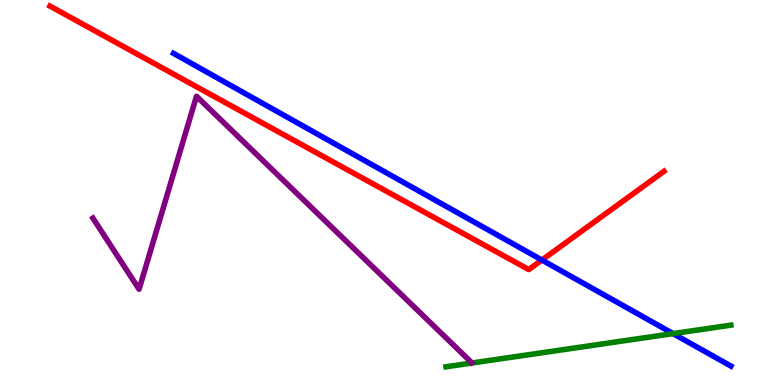[{'lines': ['blue', 'red'], 'intersections': [{'x': 6.99, 'y': 3.25}]}, {'lines': ['green', 'red'], 'intersections': []}, {'lines': ['purple', 'red'], 'intersections': []}, {'lines': ['blue', 'green'], 'intersections': [{'x': 8.68, 'y': 1.33}]}, {'lines': ['blue', 'purple'], 'intersections': []}, {'lines': ['green', 'purple'], 'intersections': []}]